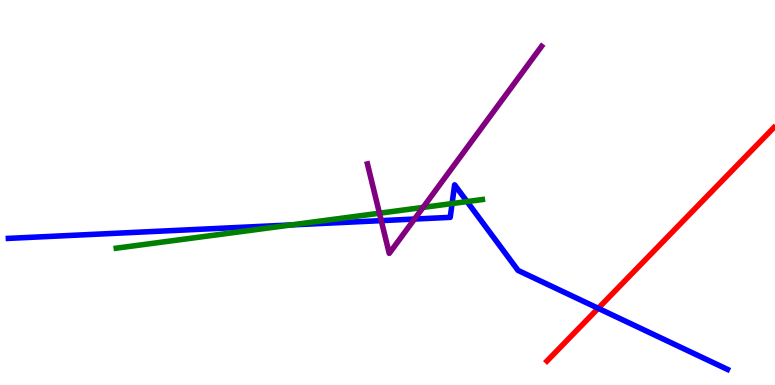[{'lines': ['blue', 'red'], 'intersections': [{'x': 7.72, 'y': 1.99}]}, {'lines': ['green', 'red'], 'intersections': []}, {'lines': ['purple', 'red'], 'intersections': []}, {'lines': ['blue', 'green'], 'intersections': [{'x': 3.76, 'y': 4.16}, {'x': 5.83, 'y': 4.71}, {'x': 6.03, 'y': 4.76}]}, {'lines': ['blue', 'purple'], 'intersections': [{'x': 4.92, 'y': 4.27}, {'x': 5.35, 'y': 4.31}]}, {'lines': ['green', 'purple'], 'intersections': [{'x': 4.9, 'y': 4.46}, {'x': 5.46, 'y': 4.61}]}]